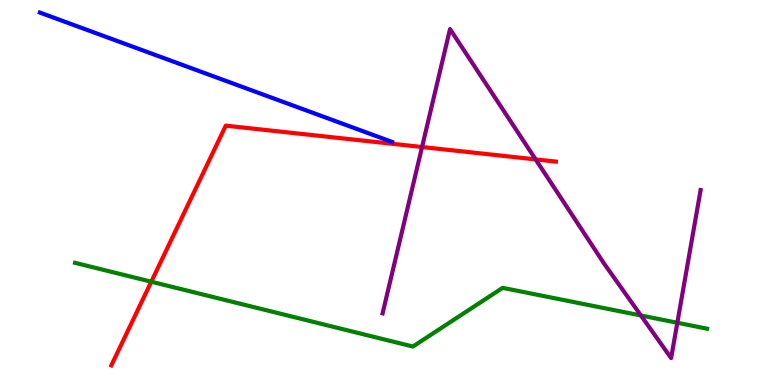[{'lines': ['blue', 'red'], 'intersections': []}, {'lines': ['green', 'red'], 'intersections': [{'x': 1.95, 'y': 2.68}]}, {'lines': ['purple', 'red'], 'intersections': [{'x': 5.45, 'y': 6.18}, {'x': 6.91, 'y': 5.86}]}, {'lines': ['blue', 'green'], 'intersections': []}, {'lines': ['blue', 'purple'], 'intersections': []}, {'lines': ['green', 'purple'], 'intersections': [{'x': 8.27, 'y': 1.81}, {'x': 8.74, 'y': 1.62}]}]